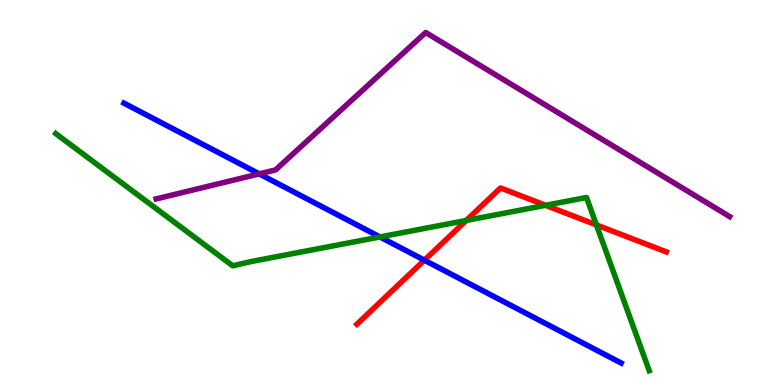[{'lines': ['blue', 'red'], 'intersections': [{'x': 5.48, 'y': 3.24}]}, {'lines': ['green', 'red'], 'intersections': [{'x': 6.02, 'y': 4.27}, {'x': 7.04, 'y': 4.67}, {'x': 7.7, 'y': 4.16}]}, {'lines': ['purple', 'red'], 'intersections': []}, {'lines': ['blue', 'green'], 'intersections': [{'x': 4.9, 'y': 3.85}]}, {'lines': ['blue', 'purple'], 'intersections': [{'x': 3.35, 'y': 5.48}]}, {'lines': ['green', 'purple'], 'intersections': []}]